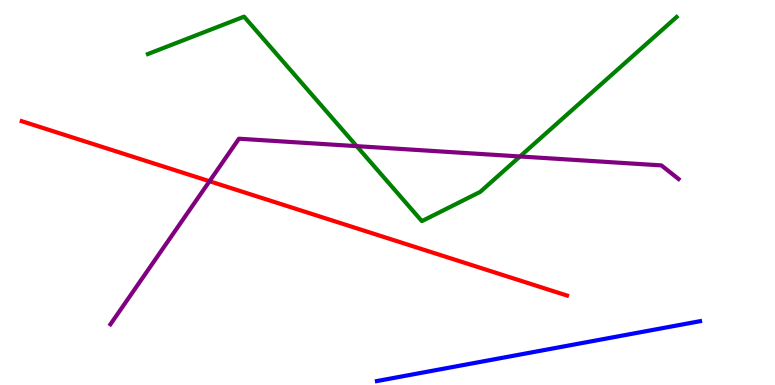[{'lines': ['blue', 'red'], 'intersections': []}, {'lines': ['green', 'red'], 'intersections': []}, {'lines': ['purple', 'red'], 'intersections': [{'x': 2.7, 'y': 5.29}]}, {'lines': ['blue', 'green'], 'intersections': []}, {'lines': ['blue', 'purple'], 'intersections': []}, {'lines': ['green', 'purple'], 'intersections': [{'x': 4.6, 'y': 6.2}, {'x': 6.71, 'y': 5.94}]}]